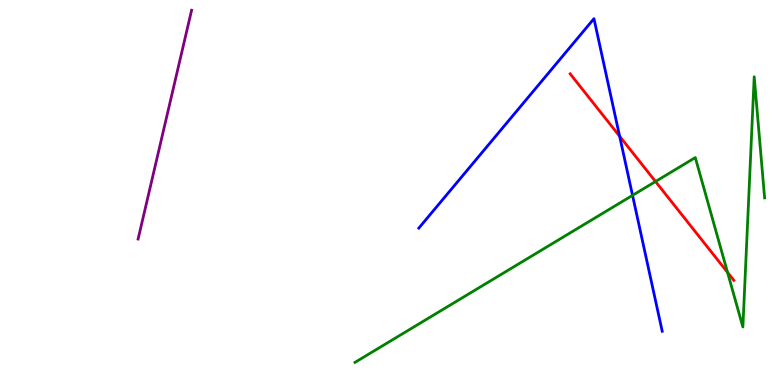[{'lines': ['blue', 'red'], 'intersections': [{'x': 8.0, 'y': 6.46}]}, {'lines': ['green', 'red'], 'intersections': [{'x': 8.46, 'y': 5.29}, {'x': 9.39, 'y': 2.93}]}, {'lines': ['purple', 'red'], 'intersections': []}, {'lines': ['blue', 'green'], 'intersections': [{'x': 8.16, 'y': 4.93}]}, {'lines': ['blue', 'purple'], 'intersections': []}, {'lines': ['green', 'purple'], 'intersections': []}]